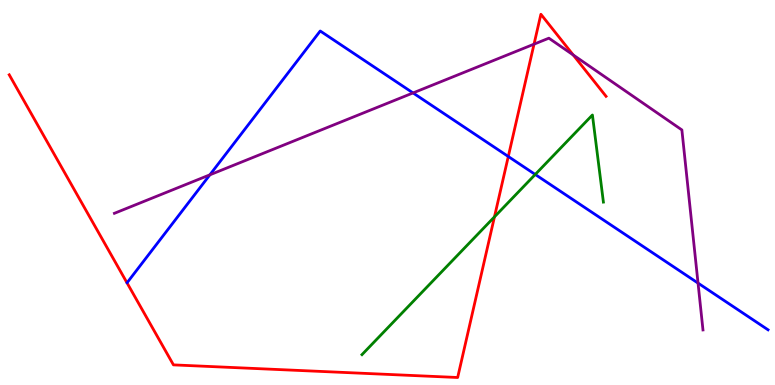[{'lines': ['blue', 'red'], 'intersections': [{'x': 6.56, 'y': 5.94}]}, {'lines': ['green', 'red'], 'intersections': [{'x': 6.38, 'y': 4.37}]}, {'lines': ['purple', 'red'], 'intersections': [{'x': 6.89, 'y': 8.85}, {'x': 7.4, 'y': 8.57}]}, {'lines': ['blue', 'green'], 'intersections': [{'x': 6.91, 'y': 5.47}]}, {'lines': ['blue', 'purple'], 'intersections': [{'x': 2.71, 'y': 5.46}, {'x': 5.33, 'y': 7.59}, {'x': 9.01, 'y': 2.65}]}, {'lines': ['green', 'purple'], 'intersections': []}]